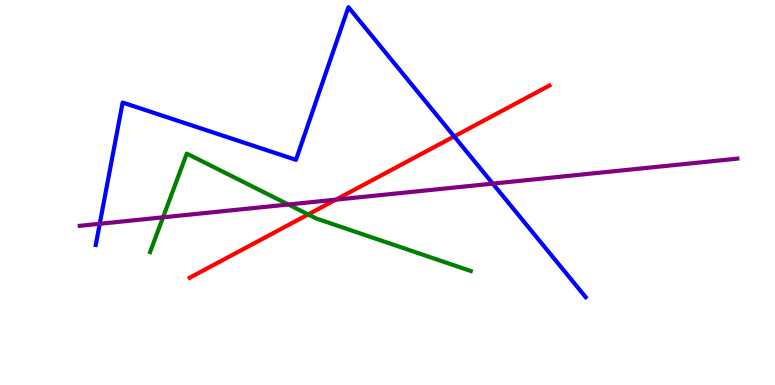[{'lines': ['blue', 'red'], 'intersections': [{'x': 5.86, 'y': 6.46}]}, {'lines': ['green', 'red'], 'intersections': [{'x': 3.98, 'y': 4.43}]}, {'lines': ['purple', 'red'], 'intersections': [{'x': 4.33, 'y': 4.81}]}, {'lines': ['blue', 'green'], 'intersections': []}, {'lines': ['blue', 'purple'], 'intersections': [{'x': 1.29, 'y': 4.19}, {'x': 6.36, 'y': 5.23}]}, {'lines': ['green', 'purple'], 'intersections': [{'x': 2.1, 'y': 4.36}, {'x': 3.72, 'y': 4.69}]}]